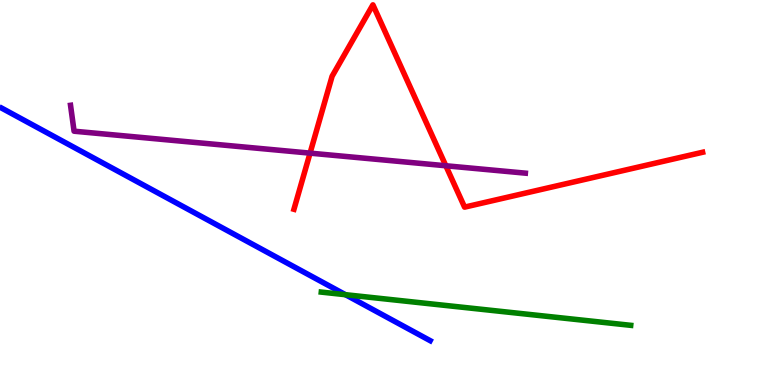[{'lines': ['blue', 'red'], 'intersections': []}, {'lines': ['green', 'red'], 'intersections': []}, {'lines': ['purple', 'red'], 'intersections': [{'x': 4.0, 'y': 6.02}, {'x': 5.75, 'y': 5.69}]}, {'lines': ['blue', 'green'], 'intersections': [{'x': 4.46, 'y': 2.35}]}, {'lines': ['blue', 'purple'], 'intersections': []}, {'lines': ['green', 'purple'], 'intersections': []}]